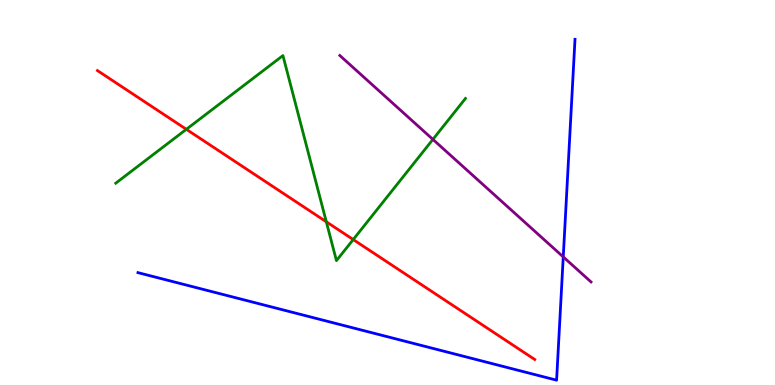[{'lines': ['blue', 'red'], 'intersections': []}, {'lines': ['green', 'red'], 'intersections': [{'x': 2.4, 'y': 6.64}, {'x': 4.21, 'y': 4.24}, {'x': 4.56, 'y': 3.78}]}, {'lines': ['purple', 'red'], 'intersections': []}, {'lines': ['blue', 'green'], 'intersections': []}, {'lines': ['blue', 'purple'], 'intersections': [{'x': 7.27, 'y': 3.33}]}, {'lines': ['green', 'purple'], 'intersections': [{'x': 5.59, 'y': 6.38}]}]